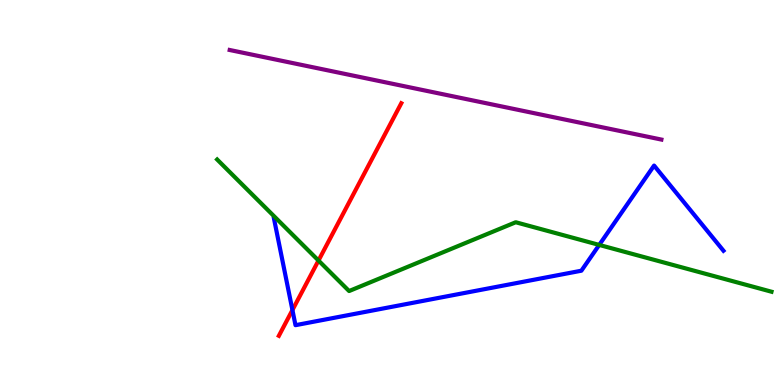[{'lines': ['blue', 'red'], 'intersections': [{'x': 3.77, 'y': 1.95}]}, {'lines': ['green', 'red'], 'intersections': [{'x': 4.11, 'y': 3.23}]}, {'lines': ['purple', 'red'], 'intersections': []}, {'lines': ['blue', 'green'], 'intersections': [{'x': 7.73, 'y': 3.64}]}, {'lines': ['blue', 'purple'], 'intersections': []}, {'lines': ['green', 'purple'], 'intersections': []}]